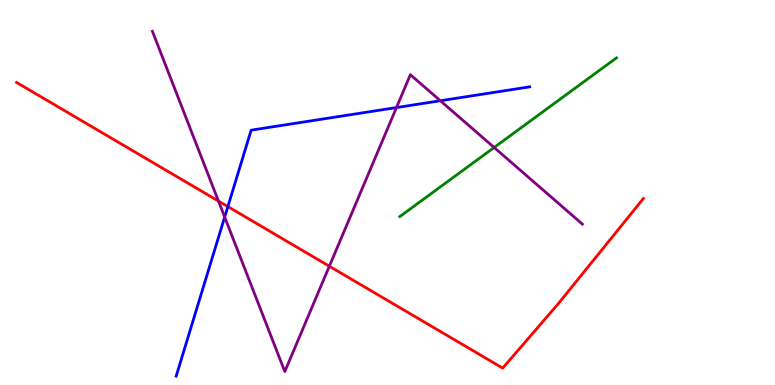[{'lines': ['blue', 'red'], 'intersections': [{'x': 2.94, 'y': 4.63}]}, {'lines': ['green', 'red'], 'intersections': []}, {'lines': ['purple', 'red'], 'intersections': [{'x': 2.82, 'y': 4.78}, {'x': 4.25, 'y': 3.08}]}, {'lines': ['blue', 'green'], 'intersections': []}, {'lines': ['blue', 'purple'], 'intersections': [{'x': 2.9, 'y': 4.36}, {'x': 5.12, 'y': 7.21}, {'x': 5.68, 'y': 7.38}]}, {'lines': ['green', 'purple'], 'intersections': [{'x': 6.38, 'y': 6.17}]}]